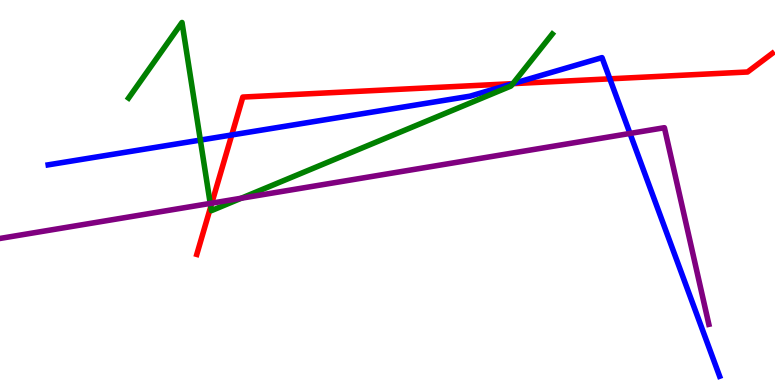[{'lines': ['blue', 'red'], 'intersections': [{'x': 2.99, 'y': 6.49}, {'x': 6.62, 'y': 7.83}, {'x': 7.87, 'y': 7.95}]}, {'lines': ['green', 'red'], 'intersections': [{'x': 2.72, 'y': 4.63}, {'x': 6.62, 'y': 7.83}]}, {'lines': ['purple', 'red'], 'intersections': [{'x': 2.73, 'y': 4.72}]}, {'lines': ['blue', 'green'], 'intersections': [{'x': 2.59, 'y': 6.36}, {'x': 6.62, 'y': 7.83}]}, {'lines': ['blue', 'purple'], 'intersections': [{'x': 8.13, 'y': 6.53}]}, {'lines': ['green', 'purple'], 'intersections': [{'x': 2.71, 'y': 4.72}, {'x': 3.11, 'y': 4.85}]}]